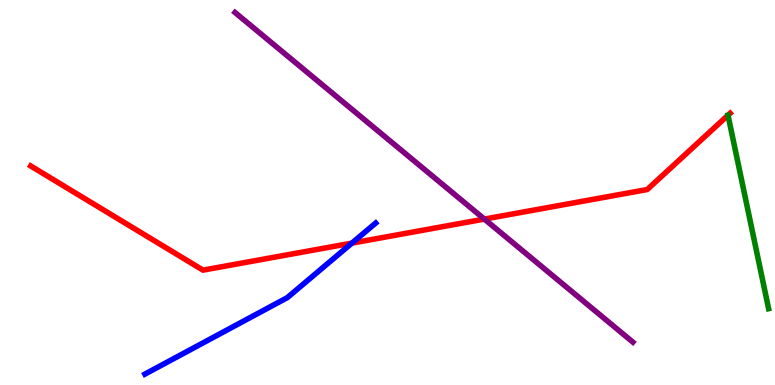[{'lines': ['blue', 'red'], 'intersections': [{'x': 4.54, 'y': 3.69}]}, {'lines': ['green', 'red'], 'intersections': [{'x': 9.39, 'y': 7.01}]}, {'lines': ['purple', 'red'], 'intersections': [{'x': 6.25, 'y': 4.31}]}, {'lines': ['blue', 'green'], 'intersections': []}, {'lines': ['blue', 'purple'], 'intersections': []}, {'lines': ['green', 'purple'], 'intersections': []}]